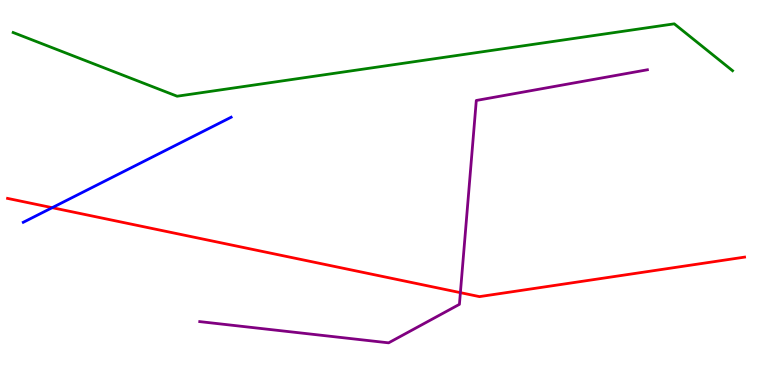[{'lines': ['blue', 'red'], 'intersections': [{'x': 0.673, 'y': 4.61}]}, {'lines': ['green', 'red'], 'intersections': []}, {'lines': ['purple', 'red'], 'intersections': [{'x': 5.94, 'y': 2.4}]}, {'lines': ['blue', 'green'], 'intersections': []}, {'lines': ['blue', 'purple'], 'intersections': []}, {'lines': ['green', 'purple'], 'intersections': []}]